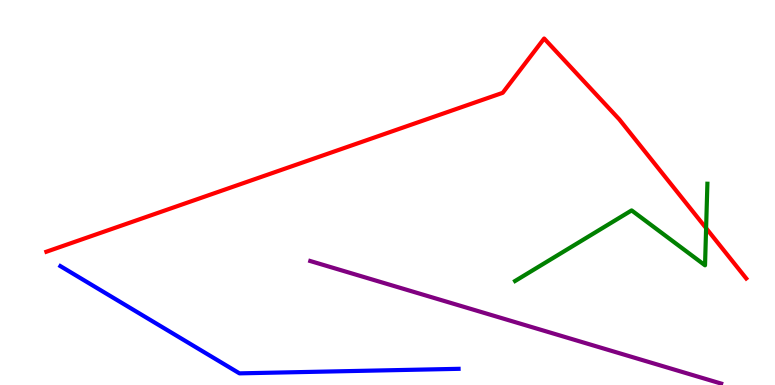[{'lines': ['blue', 'red'], 'intersections': []}, {'lines': ['green', 'red'], 'intersections': [{'x': 9.11, 'y': 4.07}]}, {'lines': ['purple', 'red'], 'intersections': []}, {'lines': ['blue', 'green'], 'intersections': []}, {'lines': ['blue', 'purple'], 'intersections': []}, {'lines': ['green', 'purple'], 'intersections': []}]